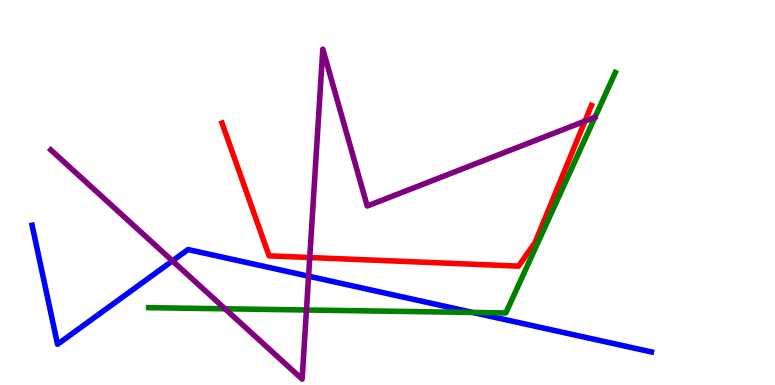[{'lines': ['blue', 'red'], 'intersections': []}, {'lines': ['green', 'red'], 'intersections': []}, {'lines': ['purple', 'red'], 'intersections': [{'x': 4.0, 'y': 3.31}, {'x': 7.55, 'y': 6.85}]}, {'lines': ['blue', 'green'], 'intersections': [{'x': 6.1, 'y': 1.88}]}, {'lines': ['blue', 'purple'], 'intersections': [{'x': 2.23, 'y': 3.22}, {'x': 3.98, 'y': 2.83}]}, {'lines': ['green', 'purple'], 'intersections': [{'x': 2.9, 'y': 1.98}, {'x': 3.95, 'y': 1.95}]}]